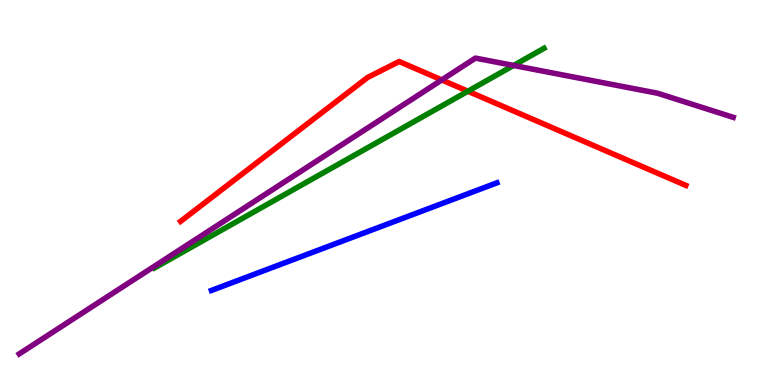[{'lines': ['blue', 'red'], 'intersections': []}, {'lines': ['green', 'red'], 'intersections': [{'x': 6.04, 'y': 7.63}]}, {'lines': ['purple', 'red'], 'intersections': [{'x': 5.7, 'y': 7.92}]}, {'lines': ['blue', 'green'], 'intersections': []}, {'lines': ['blue', 'purple'], 'intersections': []}, {'lines': ['green', 'purple'], 'intersections': [{'x': 6.63, 'y': 8.3}]}]